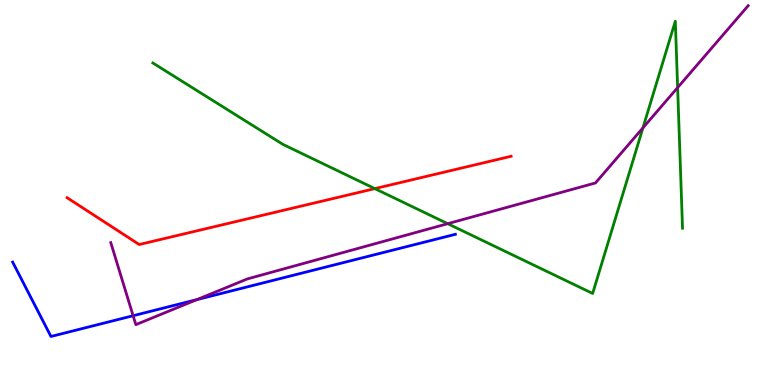[{'lines': ['blue', 'red'], 'intersections': []}, {'lines': ['green', 'red'], 'intersections': [{'x': 4.84, 'y': 5.1}]}, {'lines': ['purple', 'red'], 'intersections': []}, {'lines': ['blue', 'green'], 'intersections': []}, {'lines': ['blue', 'purple'], 'intersections': [{'x': 1.72, 'y': 1.8}, {'x': 2.54, 'y': 2.22}]}, {'lines': ['green', 'purple'], 'intersections': [{'x': 5.78, 'y': 4.19}, {'x': 8.3, 'y': 6.68}, {'x': 8.74, 'y': 7.72}]}]